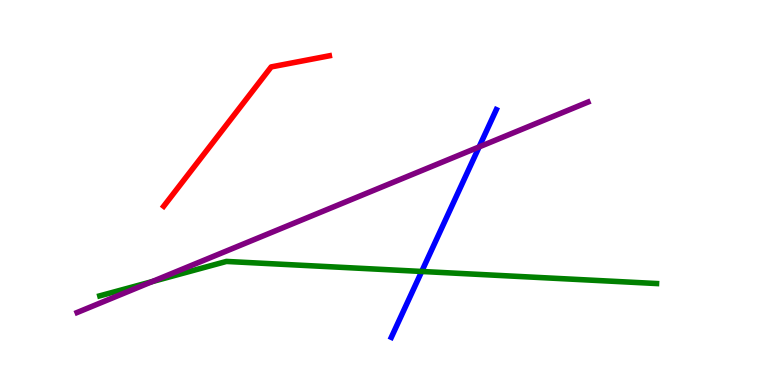[{'lines': ['blue', 'red'], 'intersections': []}, {'lines': ['green', 'red'], 'intersections': []}, {'lines': ['purple', 'red'], 'intersections': []}, {'lines': ['blue', 'green'], 'intersections': [{'x': 5.44, 'y': 2.95}]}, {'lines': ['blue', 'purple'], 'intersections': [{'x': 6.18, 'y': 6.18}]}, {'lines': ['green', 'purple'], 'intersections': [{'x': 1.96, 'y': 2.68}]}]